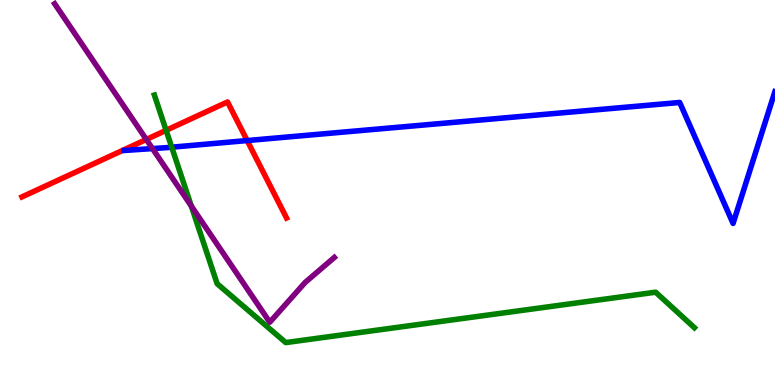[{'lines': ['blue', 'red'], 'intersections': [{'x': 3.19, 'y': 6.35}]}, {'lines': ['green', 'red'], 'intersections': [{'x': 2.14, 'y': 6.62}]}, {'lines': ['purple', 'red'], 'intersections': [{'x': 1.89, 'y': 6.38}]}, {'lines': ['blue', 'green'], 'intersections': [{'x': 2.22, 'y': 6.18}]}, {'lines': ['blue', 'purple'], 'intersections': [{'x': 1.97, 'y': 6.14}]}, {'lines': ['green', 'purple'], 'intersections': [{'x': 2.47, 'y': 4.65}]}]